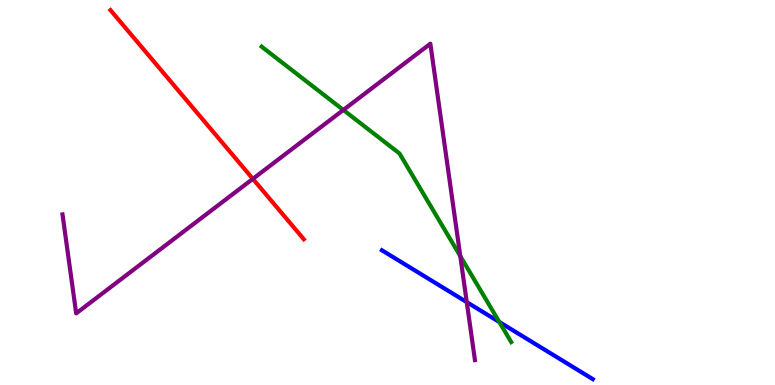[{'lines': ['blue', 'red'], 'intersections': []}, {'lines': ['green', 'red'], 'intersections': []}, {'lines': ['purple', 'red'], 'intersections': [{'x': 3.26, 'y': 5.35}]}, {'lines': ['blue', 'green'], 'intersections': [{'x': 6.44, 'y': 1.64}]}, {'lines': ['blue', 'purple'], 'intersections': [{'x': 6.02, 'y': 2.15}]}, {'lines': ['green', 'purple'], 'intersections': [{'x': 4.43, 'y': 7.14}, {'x': 5.94, 'y': 3.35}]}]